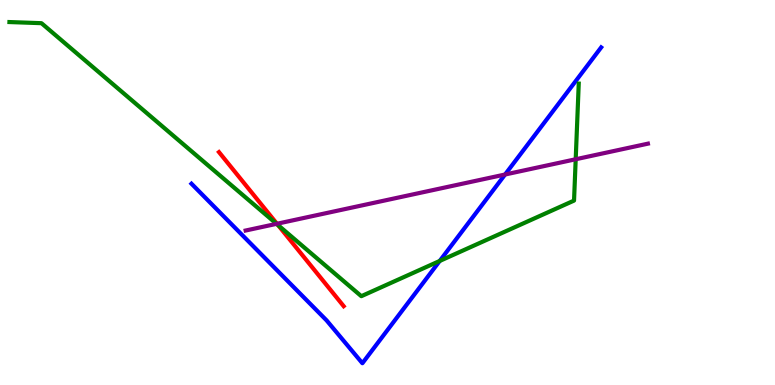[{'lines': ['blue', 'red'], 'intersections': []}, {'lines': ['green', 'red'], 'intersections': [{'x': 3.59, 'y': 4.15}]}, {'lines': ['purple', 'red'], 'intersections': [{'x': 3.57, 'y': 4.19}]}, {'lines': ['blue', 'green'], 'intersections': [{'x': 5.67, 'y': 3.22}]}, {'lines': ['blue', 'purple'], 'intersections': [{'x': 6.52, 'y': 5.47}]}, {'lines': ['green', 'purple'], 'intersections': [{'x': 3.57, 'y': 4.19}, {'x': 7.43, 'y': 5.86}]}]